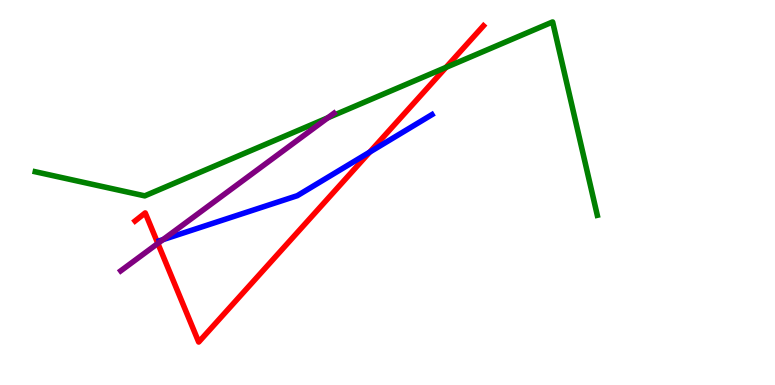[{'lines': ['blue', 'red'], 'intersections': [{'x': 4.77, 'y': 6.05}]}, {'lines': ['green', 'red'], 'intersections': [{'x': 5.75, 'y': 8.25}]}, {'lines': ['purple', 'red'], 'intersections': [{'x': 2.04, 'y': 3.68}]}, {'lines': ['blue', 'green'], 'intersections': []}, {'lines': ['blue', 'purple'], 'intersections': [{'x': 2.1, 'y': 3.78}]}, {'lines': ['green', 'purple'], 'intersections': [{'x': 4.23, 'y': 6.94}]}]